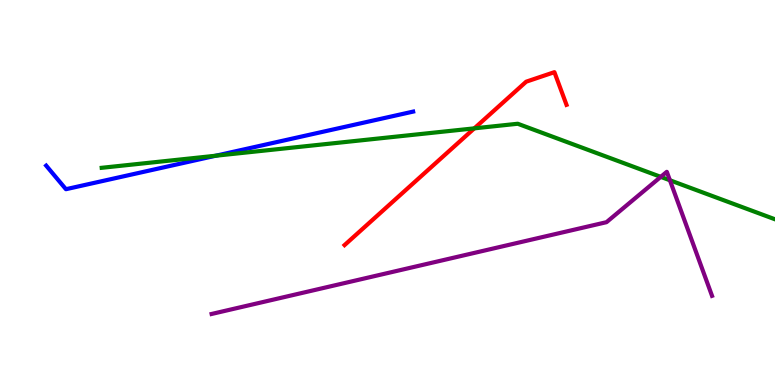[{'lines': ['blue', 'red'], 'intersections': []}, {'lines': ['green', 'red'], 'intersections': [{'x': 6.12, 'y': 6.67}]}, {'lines': ['purple', 'red'], 'intersections': []}, {'lines': ['blue', 'green'], 'intersections': [{'x': 2.78, 'y': 5.95}]}, {'lines': ['blue', 'purple'], 'intersections': []}, {'lines': ['green', 'purple'], 'intersections': [{'x': 8.53, 'y': 5.41}, {'x': 8.64, 'y': 5.32}]}]